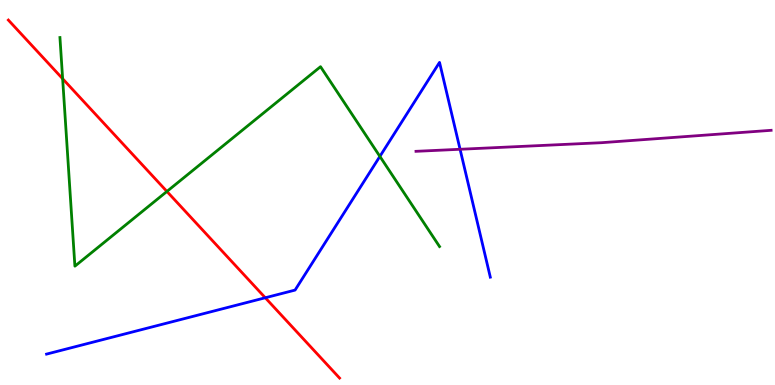[{'lines': ['blue', 'red'], 'intersections': [{'x': 3.42, 'y': 2.27}]}, {'lines': ['green', 'red'], 'intersections': [{'x': 0.808, 'y': 7.95}, {'x': 2.15, 'y': 5.03}]}, {'lines': ['purple', 'red'], 'intersections': []}, {'lines': ['blue', 'green'], 'intersections': [{'x': 4.9, 'y': 5.94}]}, {'lines': ['blue', 'purple'], 'intersections': [{'x': 5.94, 'y': 6.12}]}, {'lines': ['green', 'purple'], 'intersections': []}]